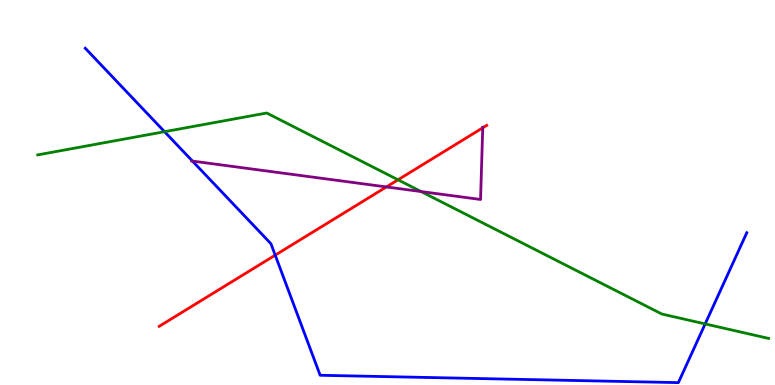[{'lines': ['blue', 'red'], 'intersections': [{'x': 3.55, 'y': 3.37}]}, {'lines': ['green', 'red'], 'intersections': [{'x': 5.14, 'y': 5.33}]}, {'lines': ['purple', 'red'], 'intersections': [{'x': 4.99, 'y': 5.14}, {'x': 6.23, 'y': 6.68}]}, {'lines': ['blue', 'green'], 'intersections': [{'x': 2.12, 'y': 6.58}, {'x': 9.1, 'y': 1.59}]}, {'lines': ['blue', 'purple'], 'intersections': [{'x': 2.48, 'y': 5.82}]}, {'lines': ['green', 'purple'], 'intersections': [{'x': 5.43, 'y': 5.02}]}]